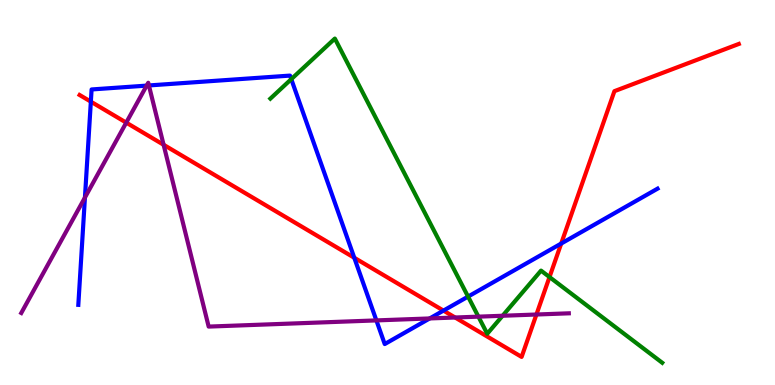[{'lines': ['blue', 'red'], 'intersections': [{'x': 1.17, 'y': 7.36}, {'x': 4.57, 'y': 3.31}, {'x': 5.72, 'y': 1.93}, {'x': 7.24, 'y': 3.67}]}, {'lines': ['green', 'red'], 'intersections': [{'x': 7.09, 'y': 2.8}]}, {'lines': ['purple', 'red'], 'intersections': [{'x': 1.63, 'y': 6.81}, {'x': 2.11, 'y': 6.24}, {'x': 5.87, 'y': 1.75}, {'x': 6.92, 'y': 1.83}]}, {'lines': ['blue', 'green'], 'intersections': [{'x': 3.76, 'y': 7.94}, {'x': 6.04, 'y': 2.3}]}, {'lines': ['blue', 'purple'], 'intersections': [{'x': 1.1, 'y': 4.87}, {'x': 1.89, 'y': 7.78}, {'x': 1.92, 'y': 7.78}, {'x': 4.86, 'y': 1.68}, {'x': 5.54, 'y': 1.73}]}, {'lines': ['green', 'purple'], 'intersections': [{'x': 6.17, 'y': 1.78}, {'x': 6.49, 'y': 1.8}]}]